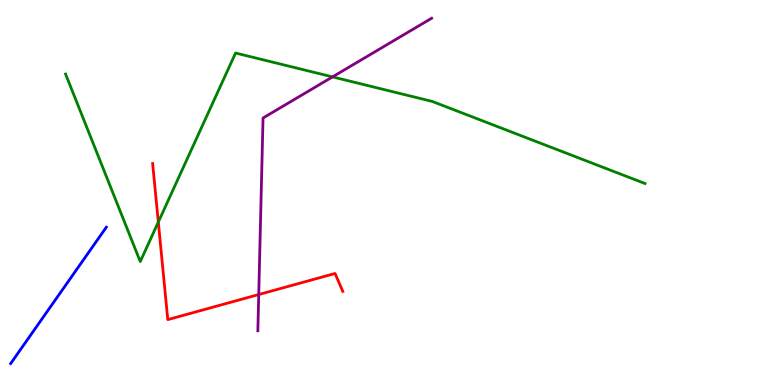[{'lines': ['blue', 'red'], 'intersections': []}, {'lines': ['green', 'red'], 'intersections': [{'x': 2.04, 'y': 4.23}]}, {'lines': ['purple', 'red'], 'intersections': [{'x': 3.34, 'y': 2.35}]}, {'lines': ['blue', 'green'], 'intersections': []}, {'lines': ['blue', 'purple'], 'intersections': []}, {'lines': ['green', 'purple'], 'intersections': [{'x': 4.29, 'y': 8.0}]}]